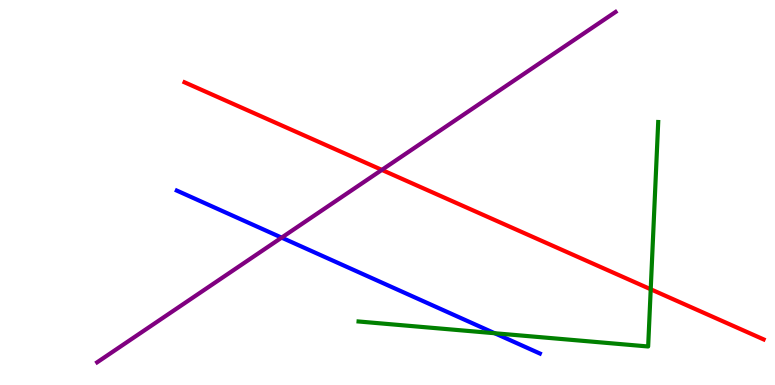[{'lines': ['blue', 'red'], 'intersections': []}, {'lines': ['green', 'red'], 'intersections': [{'x': 8.4, 'y': 2.49}]}, {'lines': ['purple', 'red'], 'intersections': [{'x': 4.93, 'y': 5.59}]}, {'lines': ['blue', 'green'], 'intersections': [{'x': 6.38, 'y': 1.34}]}, {'lines': ['blue', 'purple'], 'intersections': [{'x': 3.63, 'y': 3.83}]}, {'lines': ['green', 'purple'], 'intersections': []}]